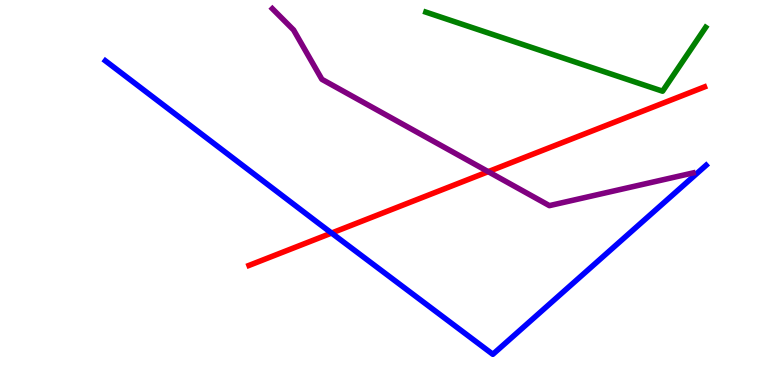[{'lines': ['blue', 'red'], 'intersections': [{'x': 4.28, 'y': 3.95}]}, {'lines': ['green', 'red'], 'intersections': []}, {'lines': ['purple', 'red'], 'intersections': [{'x': 6.3, 'y': 5.54}]}, {'lines': ['blue', 'green'], 'intersections': []}, {'lines': ['blue', 'purple'], 'intersections': []}, {'lines': ['green', 'purple'], 'intersections': []}]